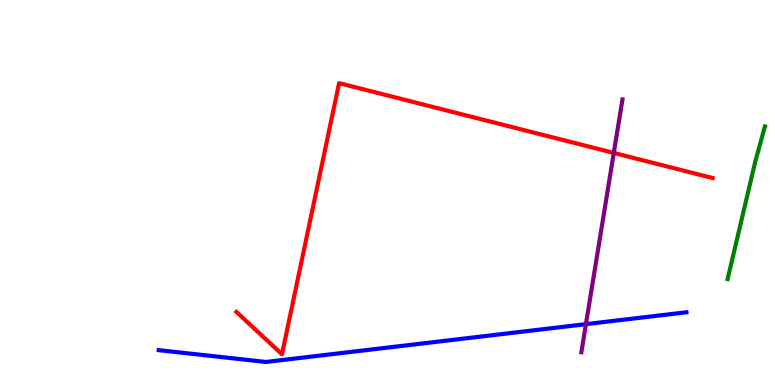[{'lines': ['blue', 'red'], 'intersections': []}, {'lines': ['green', 'red'], 'intersections': []}, {'lines': ['purple', 'red'], 'intersections': [{'x': 7.92, 'y': 6.03}]}, {'lines': ['blue', 'green'], 'intersections': []}, {'lines': ['blue', 'purple'], 'intersections': [{'x': 7.56, 'y': 1.58}]}, {'lines': ['green', 'purple'], 'intersections': []}]